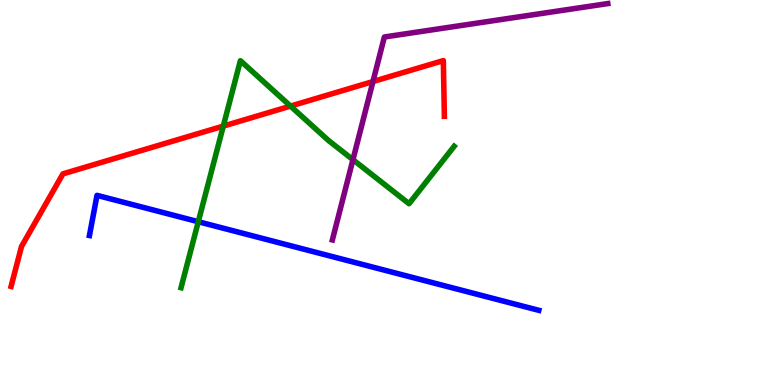[{'lines': ['blue', 'red'], 'intersections': []}, {'lines': ['green', 'red'], 'intersections': [{'x': 2.88, 'y': 6.72}, {'x': 3.75, 'y': 7.24}]}, {'lines': ['purple', 'red'], 'intersections': [{'x': 4.81, 'y': 7.88}]}, {'lines': ['blue', 'green'], 'intersections': [{'x': 2.56, 'y': 4.24}]}, {'lines': ['blue', 'purple'], 'intersections': []}, {'lines': ['green', 'purple'], 'intersections': [{'x': 4.55, 'y': 5.85}]}]